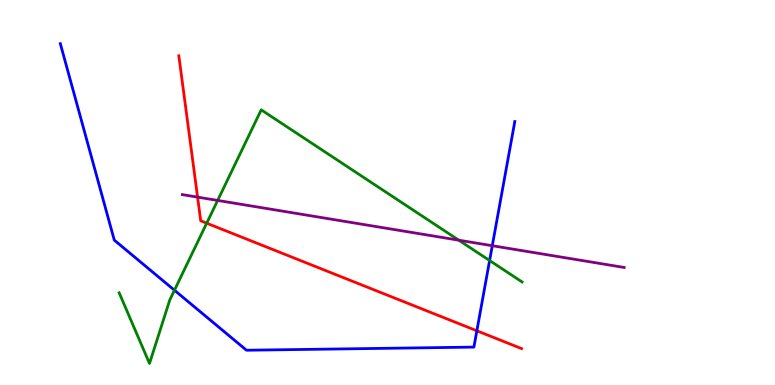[{'lines': ['blue', 'red'], 'intersections': [{'x': 6.15, 'y': 1.41}]}, {'lines': ['green', 'red'], 'intersections': [{'x': 2.67, 'y': 4.2}]}, {'lines': ['purple', 'red'], 'intersections': [{'x': 2.55, 'y': 4.88}]}, {'lines': ['blue', 'green'], 'intersections': [{'x': 2.25, 'y': 2.46}, {'x': 6.32, 'y': 3.23}]}, {'lines': ['blue', 'purple'], 'intersections': [{'x': 6.35, 'y': 3.62}]}, {'lines': ['green', 'purple'], 'intersections': [{'x': 2.81, 'y': 4.79}, {'x': 5.92, 'y': 3.76}]}]